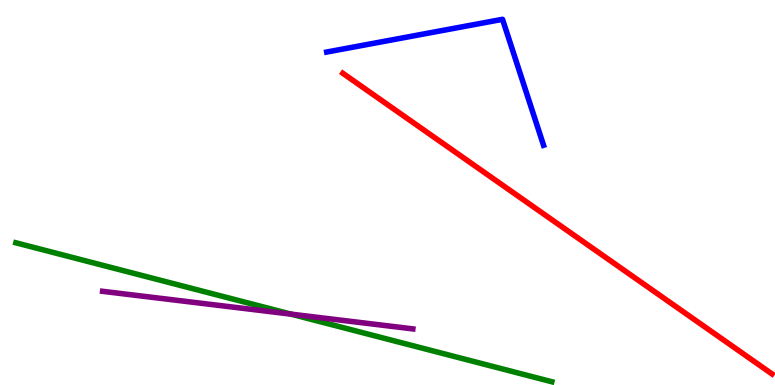[{'lines': ['blue', 'red'], 'intersections': []}, {'lines': ['green', 'red'], 'intersections': []}, {'lines': ['purple', 'red'], 'intersections': []}, {'lines': ['blue', 'green'], 'intersections': []}, {'lines': ['blue', 'purple'], 'intersections': []}, {'lines': ['green', 'purple'], 'intersections': [{'x': 3.76, 'y': 1.84}]}]